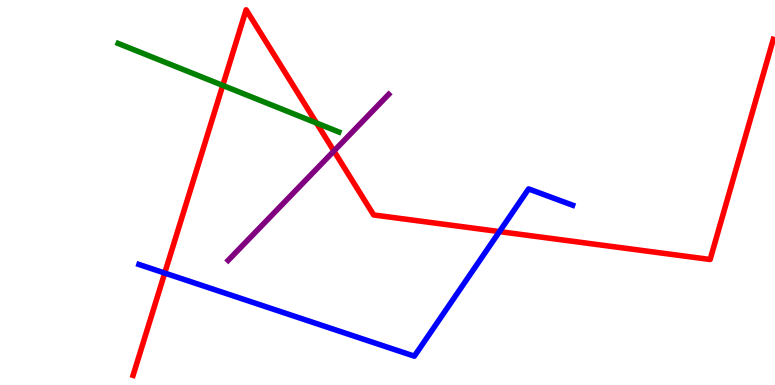[{'lines': ['blue', 'red'], 'intersections': [{'x': 2.13, 'y': 2.91}, {'x': 6.44, 'y': 3.98}]}, {'lines': ['green', 'red'], 'intersections': [{'x': 2.87, 'y': 7.78}, {'x': 4.08, 'y': 6.8}]}, {'lines': ['purple', 'red'], 'intersections': [{'x': 4.31, 'y': 6.08}]}, {'lines': ['blue', 'green'], 'intersections': []}, {'lines': ['blue', 'purple'], 'intersections': []}, {'lines': ['green', 'purple'], 'intersections': []}]